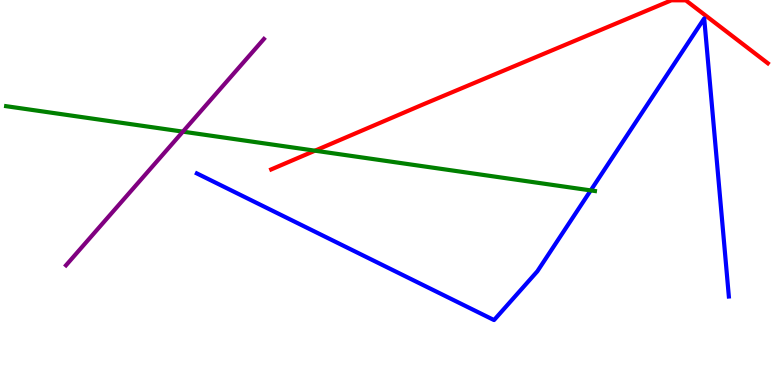[{'lines': ['blue', 'red'], 'intersections': []}, {'lines': ['green', 'red'], 'intersections': [{'x': 4.06, 'y': 6.09}]}, {'lines': ['purple', 'red'], 'intersections': []}, {'lines': ['blue', 'green'], 'intersections': [{'x': 7.62, 'y': 5.05}]}, {'lines': ['blue', 'purple'], 'intersections': []}, {'lines': ['green', 'purple'], 'intersections': [{'x': 2.36, 'y': 6.58}]}]